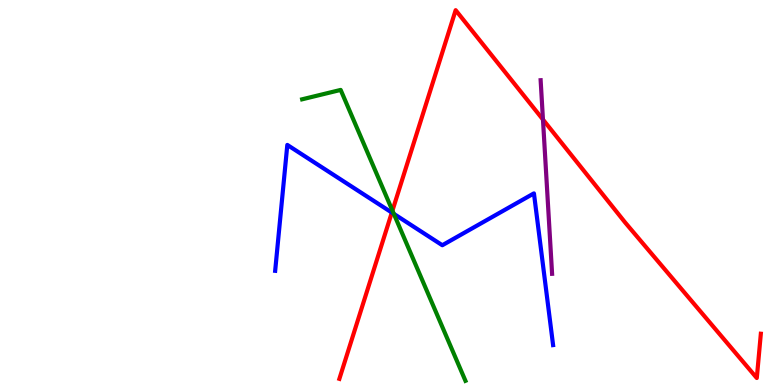[{'lines': ['blue', 'red'], 'intersections': [{'x': 5.06, 'y': 4.48}]}, {'lines': ['green', 'red'], 'intersections': [{'x': 5.06, 'y': 4.53}]}, {'lines': ['purple', 'red'], 'intersections': [{'x': 7.01, 'y': 6.89}]}, {'lines': ['blue', 'green'], 'intersections': [{'x': 5.08, 'y': 4.45}]}, {'lines': ['blue', 'purple'], 'intersections': []}, {'lines': ['green', 'purple'], 'intersections': []}]